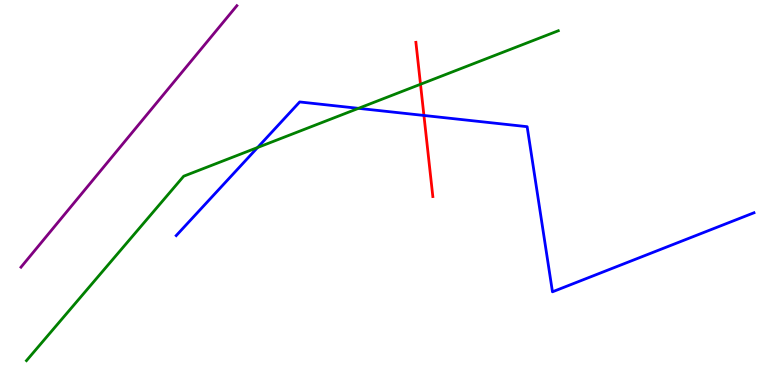[{'lines': ['blue', 'red'], 'intersections': [{'x': 5.47, 'y': 7.0}]}, {'lines': ['green', 'red'], 'intersections': [{'x': 5.43, 'y': 7.81}]}, {'lines': ['purple', 'red'], 'intersections': []}, {'lines': ['blue', 'green'], 'intersections': [{'x': 3.32, 'y': 6.17}, {'x': 4.63, 'y': 7.19}]}, {'lines': ['blue', 'purple'], 'intersections': []}, {'lines': ['green', 'purple'], 'intersections': []}]